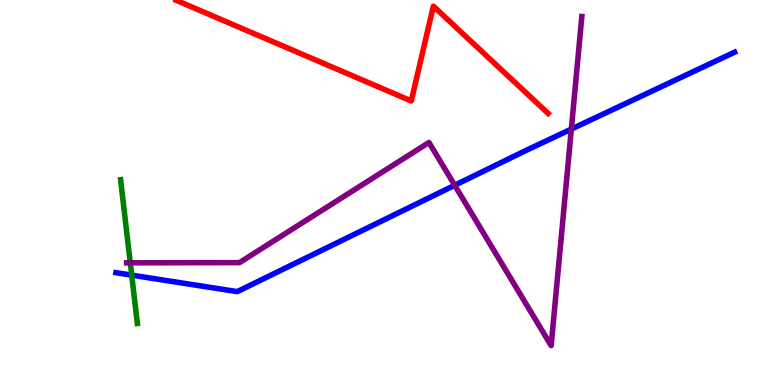[{'lines': ['blue', 'red'], 'intersections': []}, {'lines': ['green', 'red'], 'intersections': []}, {'lines': ['purple', 'red'], 'intersections': []}, {'lines': ['blue', 'green'], 'intersections': [{'x': 1.7, 'y': 2.85}]}, {'lines': ['blue', 'purple'], 'intersections': [{'x': 5.87, 'y': 5.19}, {'x': 7.37, 'y': 6.65}]}, {'lines': ['green', 'purple'], 'intersections': [{'x': 1.68, 'y': 3.17}]}]